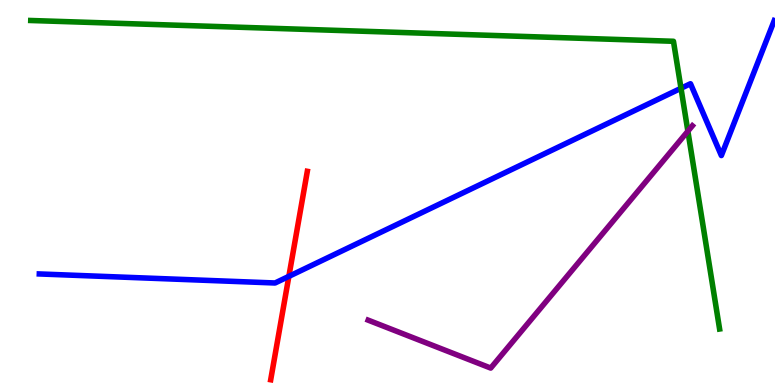[{'lines': ['blue', 'red'], 'intersections': [{'x': 3.73, 'y': 2.82}]}, {'lines': ['green', 'red'], 'intersections': []}, {'lines': ['purple', 'red'], 'intersections': []}, {'lines': ['blue', 'green'], 'intersections': [{'x': 8.79, 'y': 7.71}]}, {'lines': ['blue', 'purple'], 'intersections': []}, {'lines': ['green', 'purple'], 'intersections': [{'x': 8.88, 'y': 6.59}]}]